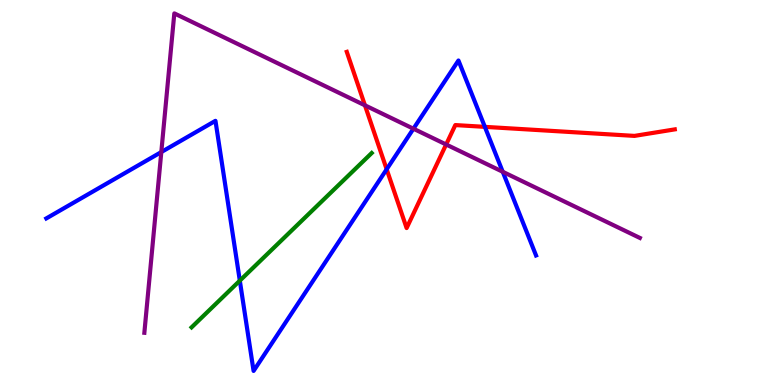[{'lines': ['blue', 'red'], 'intersections': [{'x': 4.99, 'y': 5.6}, {'x': 6.26, 'y': 6.71}]}, {'lines': ['green', 'red'], 'intersections': []}, {'lines': ['purple', 'red'], 'intersections': [{'x': 4.71, 'y': 7.26}, {'x': 5.76, 'y': 6.25}]}, {'lines': ['blue', 'green'], 'intersections': [{'x': 3.09, 'y': 2.71}]}, {'lines': ['blue', 'purple'], 'intersections': [{'x': 2.08, 'y': 6.05}, {'x': 5.33, 'y': 6.66}, {'x': 6.49, 'y': 5.54}]}, {'lines': ['green', 'purple'], 'intersections': []}]